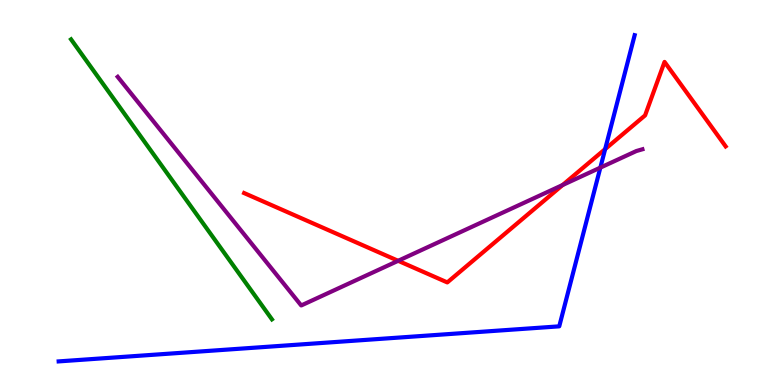[{'lines': ['blue', 'red'], 'intersections': [{'x': 7.81, 'y': 6.13}]}, {'lines': ['green', 'red'], 'intersections': []}, {'lines': ['purple', 'red'], 'intersections': [{'x': 5.14, 'y': 3.23}, {'x': 7.26, 'y': 5.19}]}, {'lines': ['blue', 'green'], 'intersections': []}, {'lines': ['blue', 'purple'], 'intersections': [{'x': 7.75, 'y': 5.65}]}, {'lines': ['green', 'purple'], 'intersections': []}]